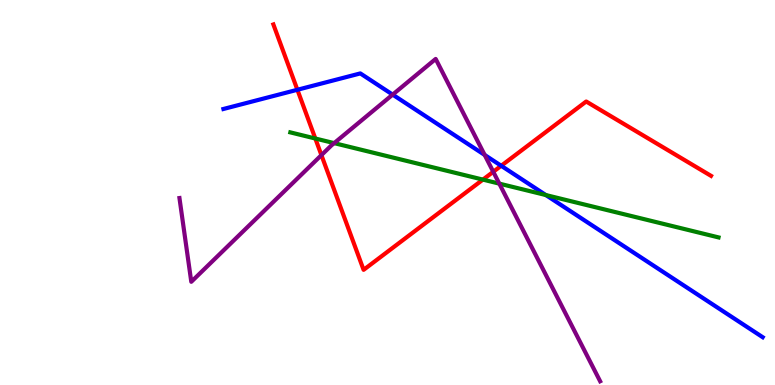[{'lines': ['blue', 'red'], 'intersections': [{'x': 3.84, 'y': 7.67}, {'x': 6.47, 'y': 5.69}]}, {'lines': ['green', 'red'], 'intersections': [{'x': 4.07, 'y': 6.4}, {'x': 6.23, 'y': 5.33}]}, {'lines': ['purple', 'red'], 'intersections': [{'x': 4.15, 'y': 5.97}, {'x': 6.36, 'y': 5.54}]}, {'lines': ['blue', 'green'], 'intersections': [{'x': 7.04, 'y': 4.93}]}, {'lines': ['blue', 'purple'], 'intersections': [{'x': 5.07, 'y': 7.54}, {'x': 6.25, 'y': 5.98}]}, {'lines': ['green', 'purple'], 'intersections': [{'x': 4.31, 'y': 6.28}, {'x': 6.44, 'y': 5.23}]}]